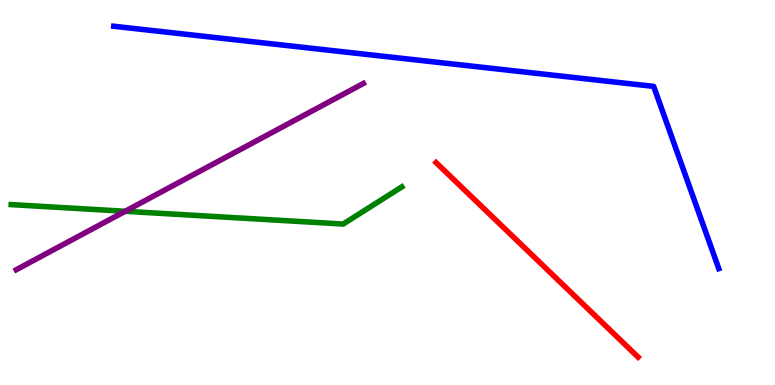[{'lines': ['blue', 'red'], 'intersections': []}, {'lines': ['green', 'red'], 'intersections': []}, {'lines': ['purple', 'red'], 'intersections': []}, {'lines': ['blue', 'green'], 'intersections': []}, {'lines': ['blue', 'purple'], 'intersections': []}, {'lines': ['green', 'purple'], 'intersections': [{'x': 1.62, 'y': 4.51}]}]